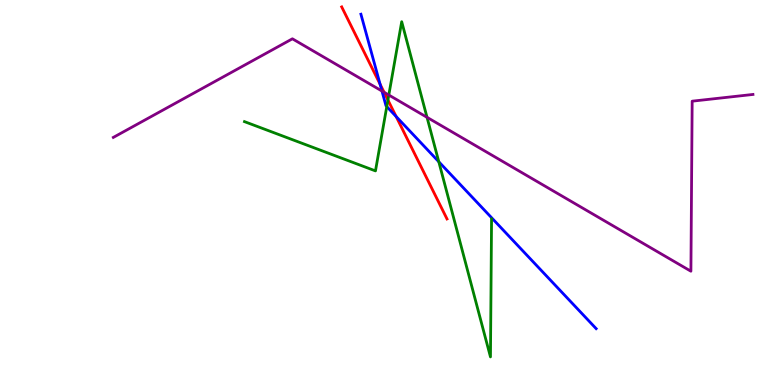[{'lines': ['blue', 'red'], 'intersections': [{'x': 4.9, 'y': 7.81}, {'x': 5.11, 'y': 6.97}]}, {'lines': ['green', 'red'], 'intersections': [{'x': 5.01, 'y': 7.4}]}, {'lines': ['purple', 'red'], 'intersections': [{'x': 4.96, 'y': 7.6}]}, {'lines': ['blue', 'green'], 'intersections': [{'x': 4.99, 'y': 7.23}, {'x': 5.66, 'y': 5.8}]}, {'lines': ['blue', 'purple'], 'intersections': [{'x': 4.93, 'y': 7.64}]}, {'lines': ['green', 'purple'], 'intersections': [{'x': 5.02, 'y': 7.53}, {'x': 5.51, 'y': 6.95}]}]